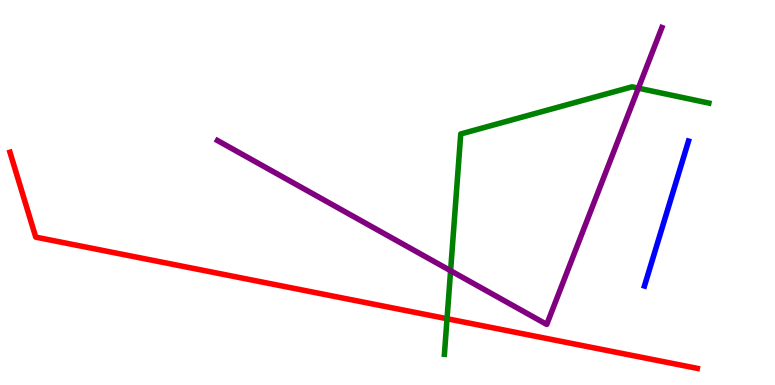[{'lines': ['blue', 'red'], 'intersections': []}, {'lines': ['green', 'red'], 'intersections': [{'x': 5.77, 'y': 1.72}]}, {'lines': ['purple', 'red'], 'intersections': []}, {'lines': ['blue', 'green'], 'intersections': []}, {'lines': ['blue', 'purple'], 'intersections': []}, {'lines': ['green', 'purple'], 'intersections': [{'x': 5.81, 'y': 2.97}, {'x': 8.24, 'y': 7.71}]}]